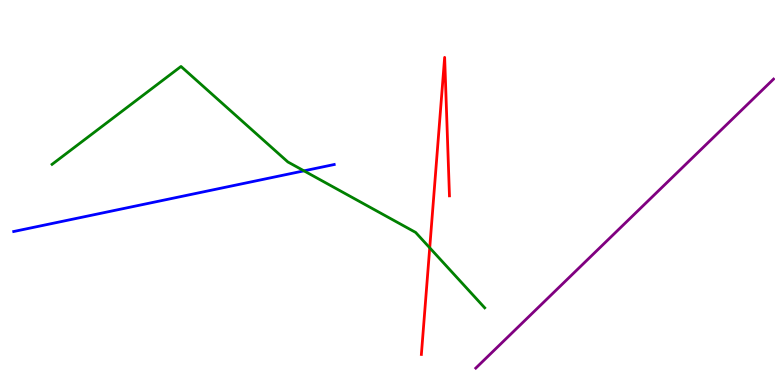[{'lines': ['blue', 'red'], 'intersections': []}, {'lines': ['green', 'red'], 'intersections': [{'x': 5.54, 'y': 3.56}]}, {'lines': ['purple', 'red'], 'intersections': []}, {'lines': ['blue', 'green'], 'intersections': [{'x': 3.92, 'y': 5.56}]}, {'lines': ['blue', 'purple'], 'intersections': []}, {'lines': ['green', 'purple'], 'intersections': []}]